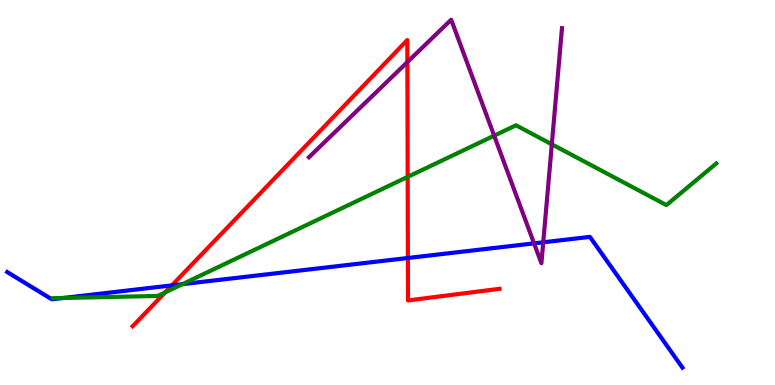[{'lines': ['blue', 'red'], 'intersections': [{'x': 2.22, 'y': 2.59}, {'x': 5.26, 'y': 3.3}]}, {'lines': ['green', 'red'], 'intersections': [{'x': 2.13, 'y': 2.41}, {'x': 5.26, 'y': 5.41}]}, {'lines': ['purple', 'red'], 'intersections': [{'x': 5.26, 'y': 8.39}]}, {'lines': ['blue', 'green'], 'intersections': [{'x': 0.814, 'y': 2.26}, {'x': 2.35, 'y': 2.62}]}, {'lines': ['blue', 'purple'], 'intersections': [{'x': 6.89, 'y': 3.68}, {'x': 7.01, 'y': 3.71}]}, {'lines': ['green', 'purple'], 'intersections': [{'x': 6.38, 'y': 6.48}, {'x': 7.12, 'y': 6.25}]}]